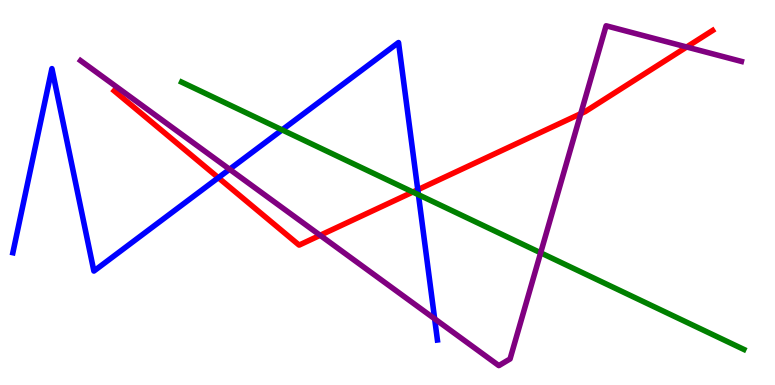[{'lines': ['blue', 'red'], 'intersections': [{'x': 2.82, 'y': 5.38}, {'x': 5.39, 'y': 5.07}]}, {'lines': ['green', 'red'], 'intersections': [{'x': 5.33, 'y': 5.01}]}, {'lines': ['purple', 'red'], 'intersections': [{'x': 4.13, 'y': 3.89}, {'x': 7.49, 'y': 7.05}, {'x': 8.86, 'y': 8.78}]}, {'lines': ['blue', 'green'], 'intersections': [{'x': 3.64, 'y': 6.63}, {'x': 5.4, 'y': 4.94}]}, {'lines': ['blue', 'purple'], 'intersections': [{'x': 2.96, 'y': 5.6}, {'x': 5.61, 'y': 1.72}]}, {'lines': ['green', 'purple'], 'intersections': [{'x': 6.98, 'y': 3.43}]}]